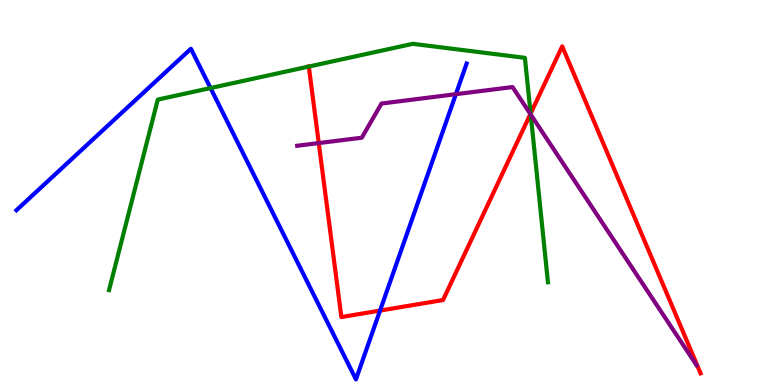[{'lines': ['blue', 'red'], 'intersections': [{'x': 4.9, 'y': 1.93}]}, {'lines': ['green', 'red'], 'intersections': [{'x': 3.98, 'y': 8.27}, {'x': 6.85, 'y': 7.05}]}, {'lines': ['purple', 'red'], 'intersections': [{'x': 4.11, 'y': 6.28}, {'x': 6.84, 'y': 7.04}]}, {'lines': ['blue', 'green'], 'intersections': [{'x': 2.72, 'y': 7.71}]}, {'lines': ['blue', 'purple'], 'intersections': [{'x': 5.88, 'y': 7.55}]}, {'lines': ['green', 'purple'], 'intersections': [{'x': 6.85, 'y': 7.03}]}]